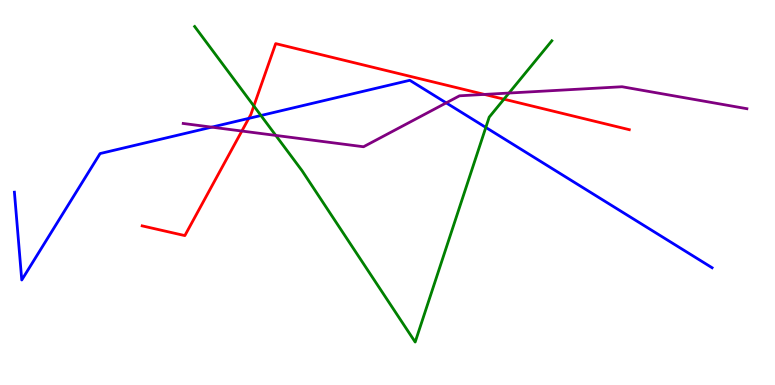[{'lines': ['blue', 'red'], 'intersections': [{'x': 3.21, 'y': 6.92}]}, {'lines': ['green', 'red'], 'intersections': [{'x': 3.28, 'y': 7.25}, {'x': 6.5, 'y': 7.42}]}, {'lines': ['purple', 'red'], 'intersections': [{'x': 3.12, 'y': 6.6}, {'x': 6.25, 'y': 7.55}]}, {'lines': ['blue', 'green'], 'intersections': [{'x': 3.37, 'y': 7.0}, {'x': 6.27, 'y': 6.69}]}, {'lines': ['blue', 'purple'], 'intersections': [{'x': 2.73, 'y': 6.7}, {'x': 5.76, 'y': 7.33}]}, {'lines': ['green', 'purple'], 'intersections': [{'x': 3.56, 'y': 6.48}, {'x': 6.57, 'y': 7.58}]}]